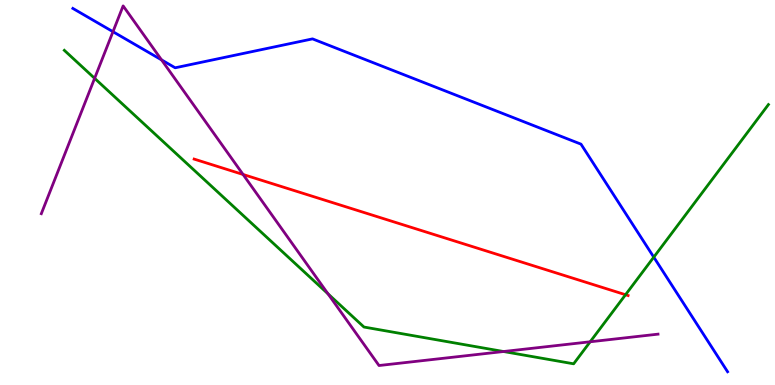[{'lines': ['blue', 'red'], 'intersections': []}, {'lines': ['green', 'red'], 'intersections': [{'x': 8.07, 'y': 2.34}]}, {'lines': ['purple', 'red'], 'intersections': [{'x': 3.14, 'y': 5.47}]}, {'lines': ['blue', 'green'], 'intersections': [{'x': 8.44, 'y': 3.32}]}, {'lines': ['blue', 'purple'], 'intersections': [{'x': 1.46, 'y': 9.18}, {'x': 2.08, 'y': 8.44}]}, {'lines': ['green', 'purple'], 'intersections': [{'x': 1.22, 'y': 7.97}, {'x': 4.23, 'y': 2.37}, {'x': 6.5, 'y': 0.87}, {'x': 7.62, 'y': 1.12}]}]